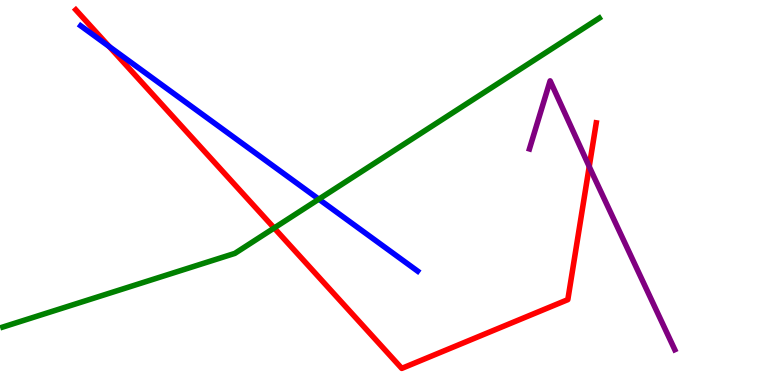[{'lines': ['blue', 'red'], 'intersections': [{'x': 1.41, 'y': 8.79}]}, {'lines': ['green', 'red'], 'intersections': [{'x': 3.54, 'y': 4.08}]}, {'lines': ['purple', 'red'], 'intersections': [{'x': 7.6, 'y': 5.67}]}, {'lines': ['blue', 'green'], 'intersections': [{'x': 4.11, 'y': 4.83}]}, {'lines': ['blue', 'purple'], 'intersections': []}, {'lines': ['green', 'purple'], 'intersections': []}]